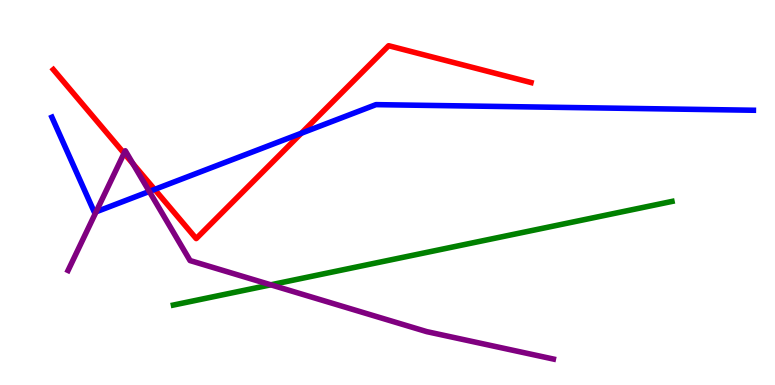[{'lines': ['blue', 'red'], 'intersections': [{'x': 2.0, 'y': 5.08}, {'x': 3.89, 'y': 6.54}]}, {'lines': ['green', 'red'], 'intersections': []}, {'lines': ['purple', 'red'], 'intersections': [{'x': 1.6, 'y': 6.02}, {'x': 1.72, 'y': 5.75}]}, {'lines': ['blue', 'green'], 'intersections': []}, {'lines': ['blue', 'purple'], 'intersections': [{'x': 1.24, 'y': 4.5}, {'x': 1.93, 'y': 5.03}]}, {'lines': ['green', 'purple'], 'intersections': [{'x': 3.49, 'y': 2.6}]}]